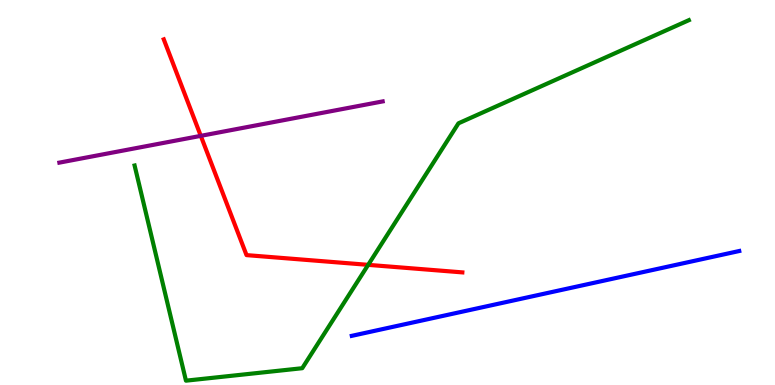[{'lines': ['blue', 'red'], 'intersections': []}, {'lines': ['green', 'red'], 'intersections': [{'x': 4.75, 'y': 3.12}]}, {'lines': ['purple', 'red'], 'intersections': [{'x': 2.59, 'y': 6.47}]}, {'lines': ['blue', 'green'], 'intersections': []}, {'lines': ['blue', 'purple'], 'intersections': []}, {'lines': ['green', 'purple'], 'intersections': []}]